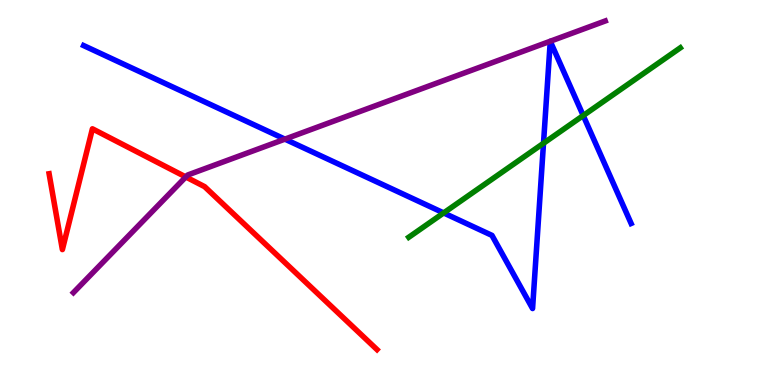[{'lines': ['blue', 'red'], 'intersections': []}, {'lines': ['green', 'red'], 'intersections': []}, {'lines': ['purple', 'red'], 'intersections': [{'x': 2.4, 'y': 5.4}]}, {'lines': ['blue', 'green'], 'intersections': [{'x': 5.72, 'y': 4.47}, {'x': 7.01, 'y': 6.28}, {'x': 7.53, 'y': 7.0}]}, {'lines': ['blue', 'purple'], 'intersections': [{'x': 3.68, 'y': 6.39}]}, {'lines': ['green', 'purple'], 'intersections': []}]